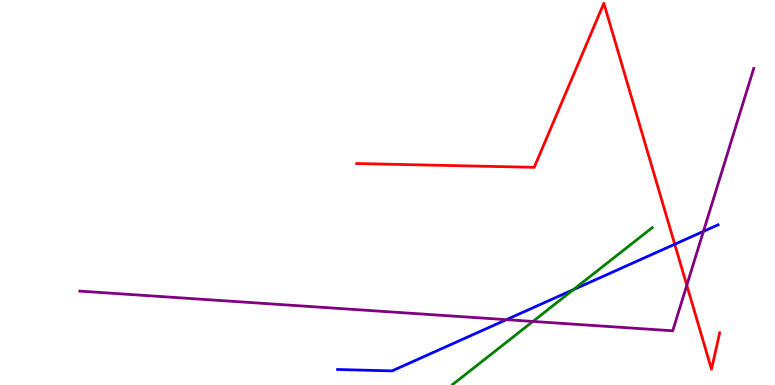[{'lines': ['blue', 'red'], 'intersections': [{'x': 8.71, 'y': 3.66}]}, {'lines': ['green', 'red'], 'intersections': []}, {'lines': ['purple', 'red'], 'intersections': [{'x': 8.86, 'y': 2.59}]}, {'lines': ['blue', 'green'], 'intersections': [{'x': 7.4, 'y': 2.48}]}, {'lines': ['blue', 'purple'], 'intersections': [{'x': 6.53, 'y': 1.7}, {'x': 9.08, 'y': 3.99}]}, {'lines': ['green', 'purple'], 'intersections': [{'x': 6.88, 'y': 1.65}]}]